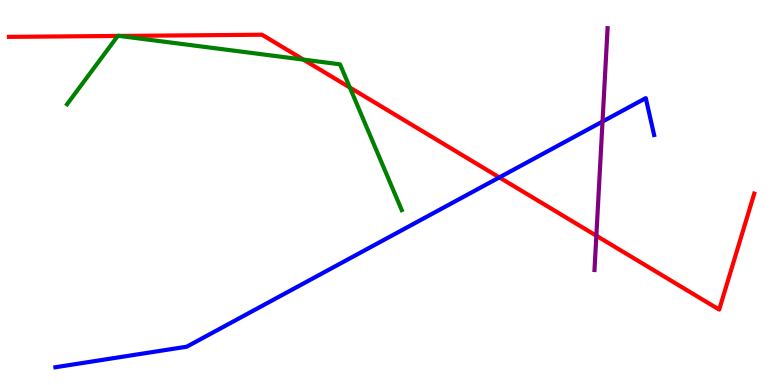[{'lines': ['blue', 'red'], 'intersections': [{'x': 6.44, 'y': 5.39}]}, {'lines': ['green', 'red'], 'intersections': [{'x': 1.52, 'y': 9.07}, {'x': 1.54, 'y': 9.07}, {'x': 3.91, 'y': 8.45}, {'x': 4.51, 'y': 7.73}]}, {'lines': ['purple', 'red'], 'intersections': [{'x': 7.69, 'y': 3.88}]}, {'lines': ['blue', 'green'], 'intersections': []}, {'lines': ['blue', 'purple'], 'intersections': [{'x': 7.77, 'y': 6.84}]}, {'lines': ['green', 'purple'], 'intersections': []}]